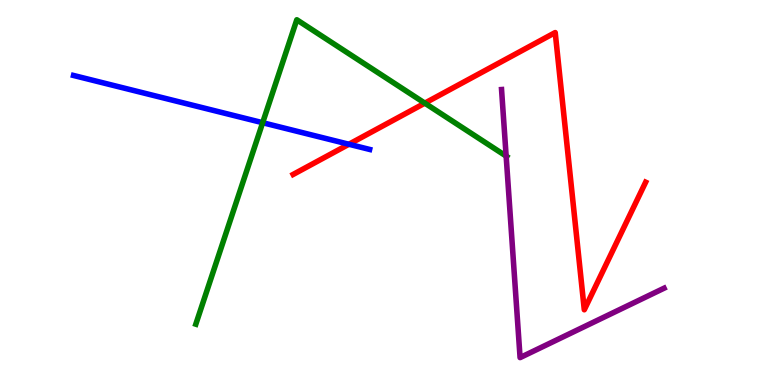[{'lines': ['blue', 'red'], 'intersections': [{'x': 4.5, 'y': 6.25}]}, {'lines': ['green', 'red'], 'intersections': [{'x': 5.48, 'y': 7.32}]}, {'lines': ['purple', 'red'], 'intersections': []}, {'lines': ['blue', 'green'], 'intersections': [{'x': 3.39, 'y': 6.81}]}, {'lines': ['blue', 'purple'], 'intersections': []}, {'lines': ['green', 'purple'], 'intersections': [{'x': 6.53, 'y': 5.95}]}]